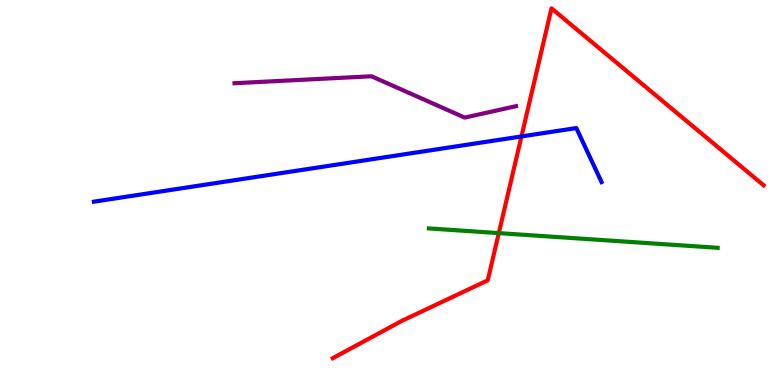[{'lines': ['blue', 'red'], 'intersections': [{'x': 6.73, 'y': 6.46}]}, {'lines': ['green', 'red'], 'intersections': [{'x': 6.44, 'y': 3.95}]}, {'lines': ['purple', 'red'], 'intersections': []}, {'lines': ['blue', 'green'], 'intersections': []}, {'lines': ['blue', 'purple'], 'intersections': []}, {'lines': ['green', 'purple'], 'intersections': []}]